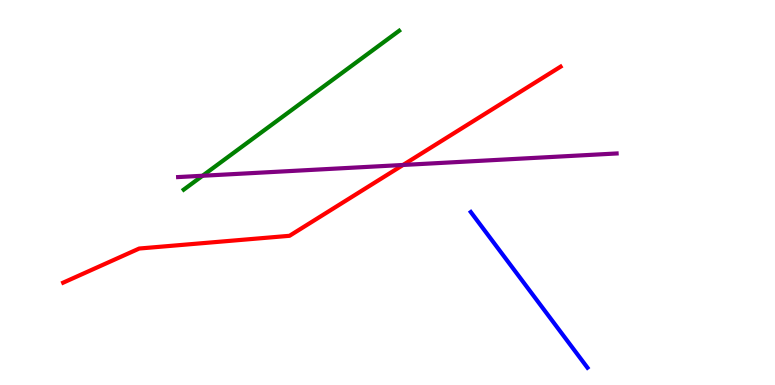[{'lines': ['blue', 'red'], 'intersections': []}, {'lines': ['green', 'red'], 'intersections': []}, {'lines': ['purple', 'red'], 'intersections': [{'x': 5.2, 'y': 5.72}]}, {'lines': ['blue', 'green'], 'intersections': []}, {'lines': ['blue', 'purple'], 'intersections': []}, {'lines': ['green', 'purple'], 'intersections': [{'x': 2.61, 'y': 5.43}]}]